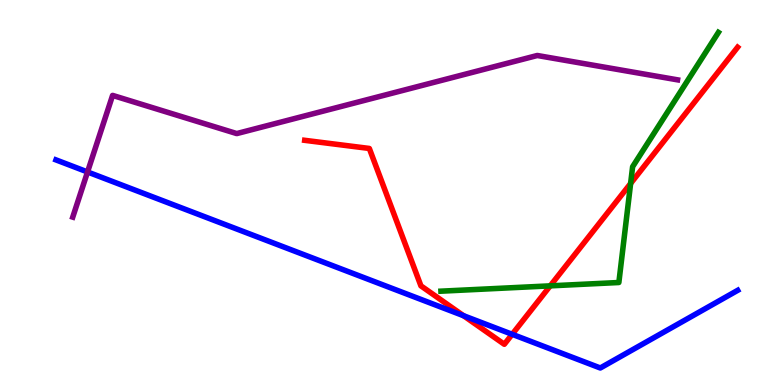[{'lines': ['blue', 'red'], 'intersections': [{'x': 5.98, 'y': 1.8}, {'x': 6.61, 'y': 1.32}]}, {'lines': ['green', 'red'], 'intersections': [{'x': 7.1, 'y': 2.58}, {'x': 8.14, 'y': 5.23}]}, {'lines': ['purple', 'red'], 'intersections': []}, {'lines': ['blue', 'green'], 'intersections': []}, {'lines': ['blue', 'purple'], 'intersections': [{'x': 1.13, 'y': 5.53}]}, {'lines': ['green', 'purple'], 'intersections': []}]